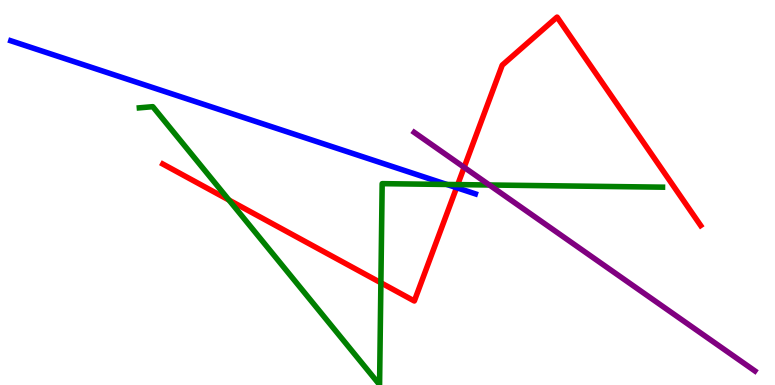[{'lines': ['blue', 'red'], 'intersections': [{'x': 5.89, 'y': 5.13}]}, {'lines': ['green', 'red'], 'intersections': [{'x': 2.95, 'y': 4.8}, {'x': 4.91, 'y': 2.66}, {'x': 5.91, 'y': 5.21}]}, {'lines': ['purple', 'red'], 'intersections': [{'x': 5.99, 'y': 5.65}]}, {'lines': ['blue', 'green'], 'intersections': [{'x': 5.77, 'y': 5.21}]}, {'lines': ['blue', 'purple'], 'intersections': []}, {'lines': ['green', 'purple'], 'intersections': [{'x': 6.31, 'y': 5.19}]}]